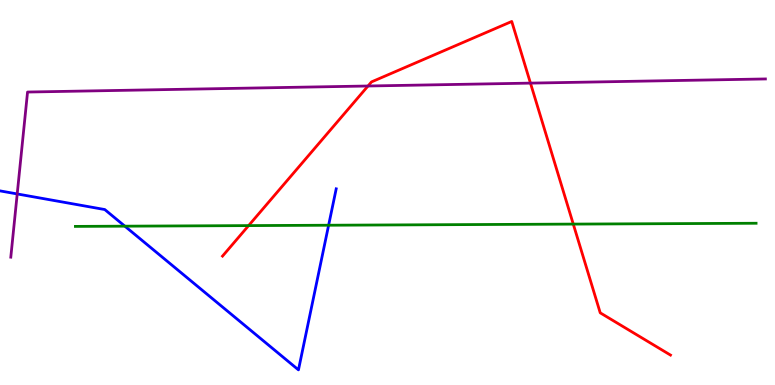[{'lines': ['blue', 'red'], 'intersections': []}, {'lines': ['green', 'red'], 'intersections': [{'x': 3.21, 'y': 4.14}, {'x': 7.4, 'y': 4.18}]}, {'lines': ['purple', 'red'], 'intersections': [{'x': 4.75, 'y': 7.77}, {'x': 6.84, 'y': 7.84}]}, {'lines': ['blue', 'green'], 'intersections': [{'x': 1.61, 'y': 4.13}, {'x': 4.24, 'y': 4.15}]}, {'lines': ['blue', 'purple'], 'intersections': [{'x': 0.222, 'y': 4.96}]}, {'lines': ['green', 'purple'], 'intersections': []}]